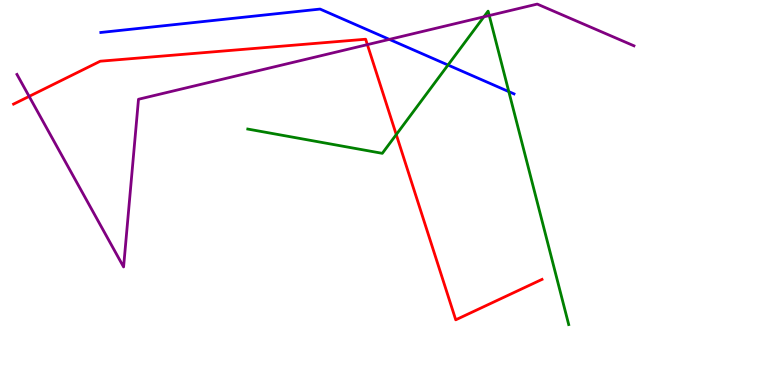[{'lines': ['blue', 'red'], 'intersections': []}, {'lines': ['green', 'red'], 'intersections': [{'x': 5.11, 'y': 6.5}]}, {'lines': ['purple', 'red'], 'intersections': [{'x': 0.376, 'y': 7.5}, {'x': 4.74, 'y': 8.84}]}, {'lines': ['blue', 'green'], 'intersections': [{'x': 5.78, 'y': 8.31}, {'x': 6.57, 'y': 7.62}]}, {'lines': ['blue', 'purple'], 'intersections': [{'x': 5.02, 'y': 8.98}]}, {'lines': ['green', 'purple'], 'intersections': [{'x': 6.24, 'y': 9.56}, {'x': 6.31, 'y': 9.6}]}]